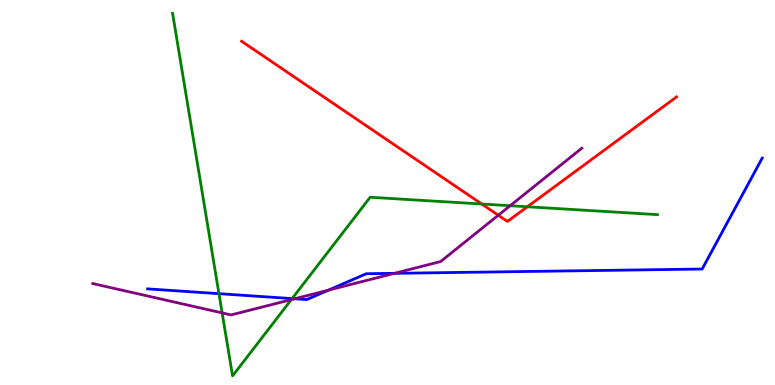[{'lines': ['blue', 'red'], 'intersections': []}, {'lines': ['green', 'red'], 'intersections': [{'x': 6.22, 'y': 4.7}, {'x': 6.8, 'y': 4.63}]}, {'lines': ['purple', 'red'], 'intersections': [{'x': 6.43, 'y': 4.41}]}, {'lines': ['blue', 'green'], 'intersections': [{'x': 2.83, 'y': 2.37}, {'x': 3.77, 'y': 2.24}]}, {'lines': ['blue', 'purple'], 'intersections': [{'x': 3.8, 'y': 2.24}, {'x': 4.24, 'y': 2.46}, {'x': 5.09, 'y': 2.9}]}, {'lines': ['green', 'purple'], 'intersections': [{'x': 2.87, 'y': 1.87}, {'x': 3.76, 'y': 2.22}, {'x': 6.58, 'y': 4.66}]}]